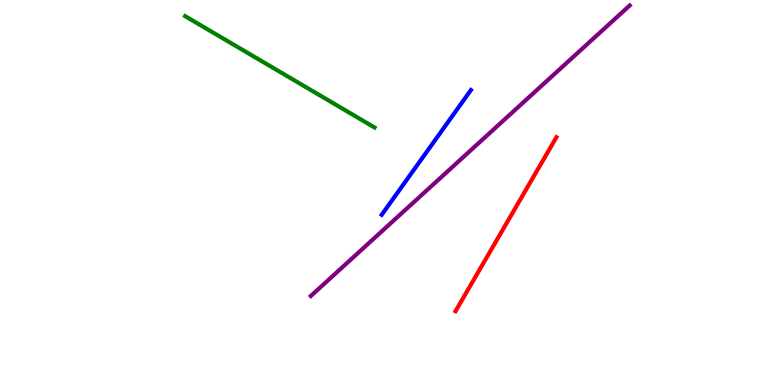[{'lines': ['blue', 'red'], 'intersections': []}, {'lines': ['green', 'red'], 'intersections': []}, {'lines': ['purple', 'red'], 'intersections': []}, {'lines': ['blue', 'green'], 'intersections': []}, {'lines': ['blue', 'purple'], 'intersections': []}, {'lines': ['green', 'purple'], 'intersections': []}]